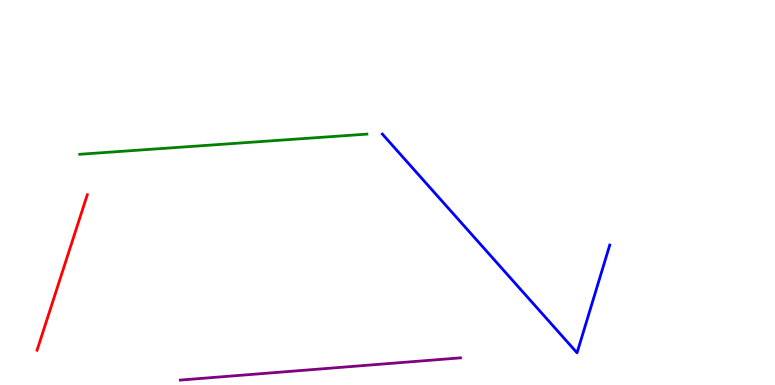[{'lines': ['blue', 'red'], 'intersections': []}, {'lines': ['green', 'red'], 'intersections': []}, {'lines': ['purple', 'red'], 'intersections': []}, {'lines': ['blue', 'green'], 'intersections': []}, {'lines': ['blue', 'purple'], 'intersections': []}, {'lines': ['green', 'purple'], 'intersections': []}]